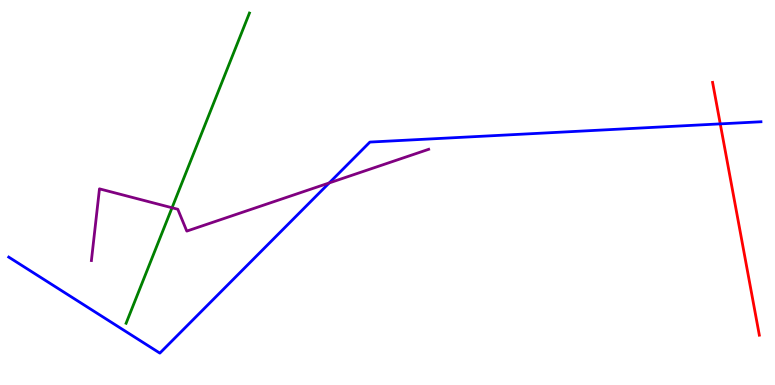[{'lines': ['blue', 'red'], 'intersections': [{'x': 9.29, 'y': 6.78}]}, {'lines': ['green', 'red'], 'intersections': []}, {'lines': ['purple', 'red'], 'intersections': []}, {'lines': ['blue', 'green'], 'intersections': []}, {'lines': ['blue', 'purple'], 'intersections': [{'x': 4.25, 'y': 5.25}]}, {'lines': ['green', 'purple'], 'intersections': [{'x': 2.22, 'y': 4.6}]}]